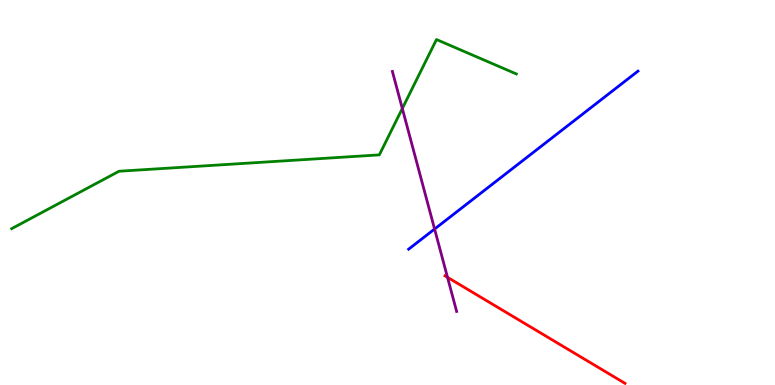[{'lines': ['blue', 'red'], 'intersections': []}, {'lines': ['green', 'red'], 'intersections': []}, {'lines': ['purple', 'red'], 'intersections': [{'x': 5.77, 'y': 2.8}]}, {'lines': ['blue', 'green'], 'intersections': []}, {'lines': ['blue', 'purple'], 'intersections': [{'x': 5.61, 'y': 4.05}]}, {'lines': ['green', 'purple'], 'intersections': [{'x': 5.19, 'y': 7.18}]}]